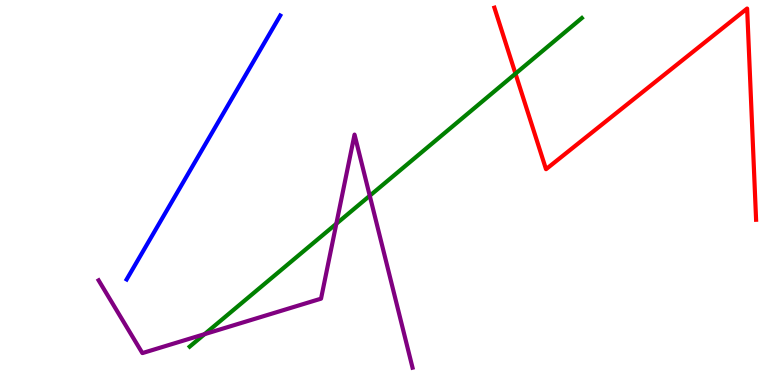[{'lines': ['blue', 'red'], 'intersections': []}, {'lines': ['green', 'red'], 'intersections': [{'x': 6.65, 'y': 8.09}]}, {'lines': ['purple', 'red'], 'intersections': []}, {'lines': ['blue', 'green'], 'intersections': []}, {'lines': ['blue', 'purple'], 'intersections': []}, {'lines': ['green', 'purple'], 'intersections': [{'x': 2.64, 'y': 1.32}, {'x': 4.34, 'y': 4.19}, {'x': 4.77, 'y': 4.92}]}]